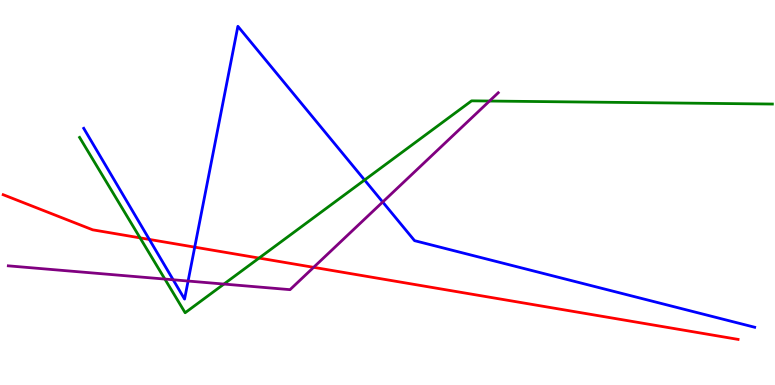[{'lines': ['blue', 'red'], 'intersections': [{'x': 1.93, 'y': 3.78}, {'x': 2.51, 'y': 3.58}]}, {'lines': ['green', 'red'], 'intersections': [{'x': 1.81, 'y': 3.82}, {'x': 3.34, 'y': 3.3}]}, {'lines': ['purple', 'red'], 'intersections': [{'x': 4.05, 'y': 3.06}]}, {'lines': ['blue', 'green'], 'intersections': [{'x': 4.7, 'y': 5.32}]}, {'lines': ['blue', 'purple'], 'intersections': [{'x': 2.23, 'y': 2.73}, {'x': 2.43, 'y': 2.7}, {'x': 4.94, 'y': 4.75}]}, {'lines': ['green', 'purple'], 'intersections': [{'x': 2.13, 'y': 2.75}, {'x': 2.89, 'y': 2.62}, {'x': 6.32, 'y': 7.38}]}]